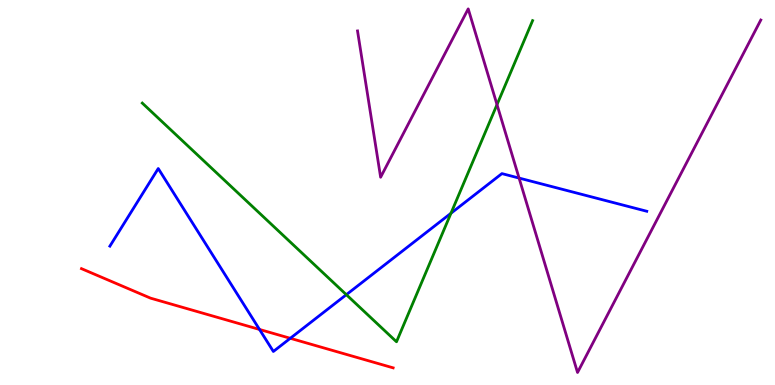[{'lines': ['blue', 'red'], 'intersections': [{'x': 3.35, 'y': 1.44}, {'x': 3.75, 'y': 1.21}]}, {'lines': ['green', 'red'], 'intersections': []}, {'lines': ['purple', 'red'], 'intersections': []}, {'lines': ['blue', 'green'], 'intersections': [{'x': 4.47, 'y': 2.35}, {'x': 5.82, 'y': 4.46}]}, {'lines': ['blue', 'purple'], 'intersections': [{'x': 6.7, 'y': 5.37}]}, {'lines': ['green', 'purple'], 'intersections': [{'x': 6.41, 'y': 7.28}]}]